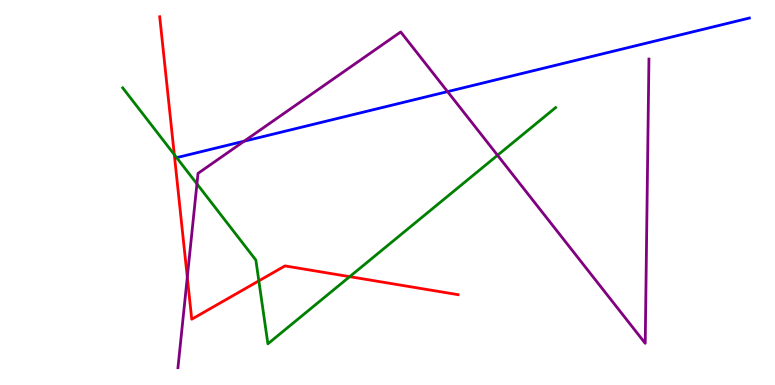[{'lines': ['blue', 'red'], 'intersections': []}, {'lines': ['green', 'red'], 'intersections': [{'x': 2.25, 'y': 5.98}, {'x': 3.34, 'y': 2.71}, {'x': 4.51, 'y': 2.81}]}, {'lines': ['purple', 'red'], 'intersections': [{'x': 2.42, 'y': 2.8}]}, {'lines': ['blue', 'green'], 'intersections': [{'x': 2.28, 'y': 5.91}]}, {'lines': ['blue', 'purple'], 'intersections': [{'x': 3.15, 'y': 6.33}, {'x': 5.77, 'y': 7.62}]}, {'lines': ['green', 'purple'], 'intersections': [{'x': 2.54, 'y': 5.22}, {'x': 6.42, 'y': 5.97}]}]